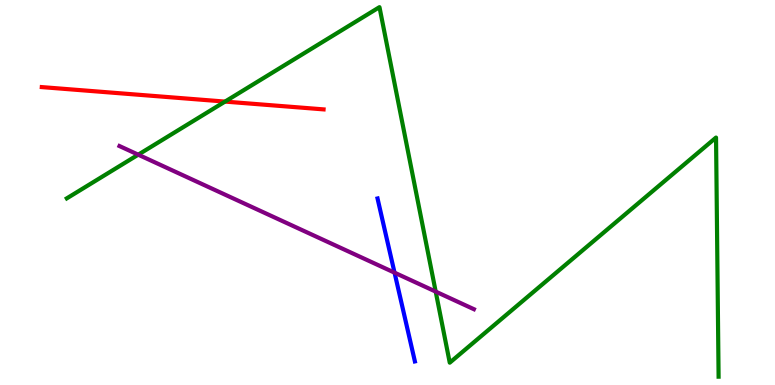[{'lines': ['blue', 'red'], 'intersections': []}, {'lines': ['green', 'red'], 'intersections': [{'x': 2.9, 'y': 7.36}]}, {'lines': ['purple', 'red'], 'intersections': []}, {'lines': ['blue', 'green'], 'intersections': []}, {'lines': ['blue', 'purple'], 'intersections': [{'x': 5.09, 'y': 2.92}]}, {'lines': ['green', 'purple'], 'intersections': [{'x': 1.78, 'y': 5.98}, {'x': 5.62, 'y': 2.43}]}]